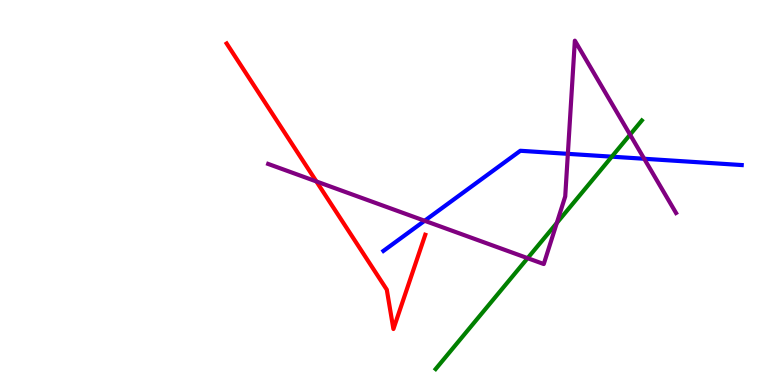[{'lines': ['blue', 'red'], 'intersections': []}, {'lines': ['green', 'red'], 'intersections': []}, {'lines': ['purple', 'red'], 'intersections': [{'x': 4.08, 'y': 5.29}]}, {'lines': ['blue', 'green'], 'intersections': [{'x': 7.89, 'y': 5.93}]}, {'lines': ['blue', 'purple'], 'intersections': [{'x': 5.48, 'y': 4.27}, {'x': 7.33, 'y': 6.0}, {'x': 8.31, 'y': 5.88}]}, {'lines': ['green', 'purple'], 'intersections': [{'x': 6.81, 'y': 3.29}, {'x': 7.18, 'y': 4.21}, {'x': 8.13, 'y': 6.5}]}]